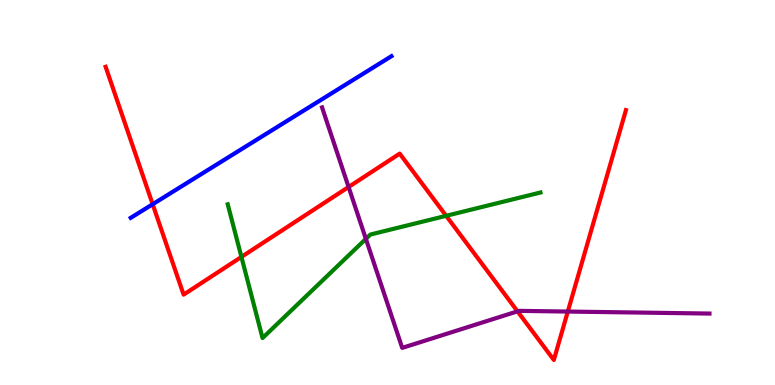[{'lines': ['blue', 'red'], 'intersections': [{'x': 1.97, 'y': 4.7}]}, {'lines': ['green', 'red'], 'intersections': [{'x': 3.12, 'y': 3.33}, {'x': 5.76, 'y': 4.39}]}, {'lines': ['purple', 'red'], 'intersections': [{'x': 4.5, 'y': 5.14}, {'x': 6.68, 'y': 1.91}, {'x': 7.33, 'y': 1.91}]}, {'lines': ['blue', 'green'], 'intersections': []}, {'lines': ['blue', 'purple'], 'intersections': []}, {'lines': ['green', 'purple'], 'intersections': [{'x': 4.72, 'y': 3.8}]}]